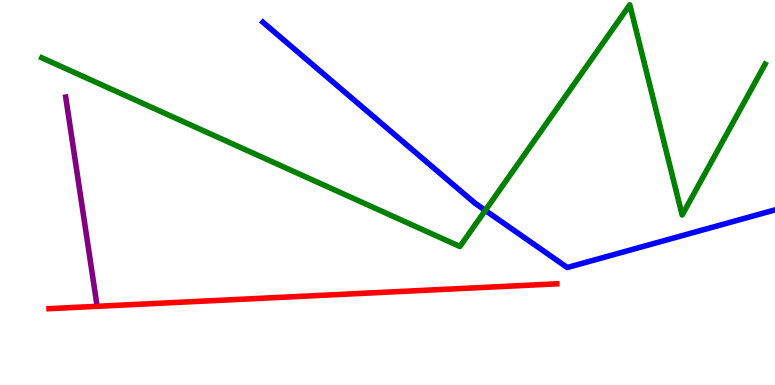[{'lines': ['blue', 'red'], 'intersections': []}, {'lines': ['green', 'red'], 'intersections': []}, {'lines': ['purple', 'red'], 'intersections': []}, {'lines': ['blue', 'green'], 'intersections': [{'x': 6.26, 'y': 4.54}]}, {'lines': ['blue', 'purple'], 'intersections': []}, {'lines': ['green', 'purple'], 'intersections': []}]